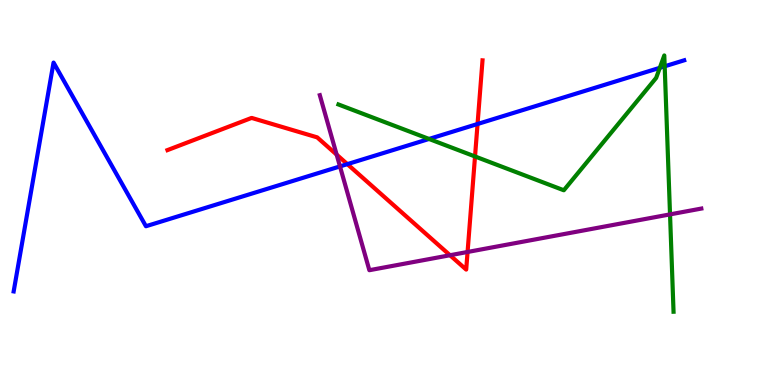[{'lines': ['blue', 'red'], 'intersections': [{'x': 4.48, 'y': 5.74}, {'x': 6.16, 'y': 6.78}]}, {'lines': ['green', 'red'], 'intersections': [{'x': 6.13, 'y': 5.94}]}, {'lines': ['purple', 'red'], 'intersections': [{'x': 4.34, 'y': 5.98}, {'x': 5.81, 'y': 3.37}, {'x': 6.03, 'y': 3.46}]}, {'lines': ['blue', 'green'], 'intersections': [{'x': 5.54, 'y': 6.39}, {'x': 8.51, 'y': 8.24}, {'x': 8.58, 'y': 8.28}]}, {'lines': ['blue', 'purple'], 'intersections': [{'x': 4.39, 'y': 5.68}]}, {'lines': ['green', 'purple'], 'intersections': [{'x': 8.65, 'y': 4.43}]}]